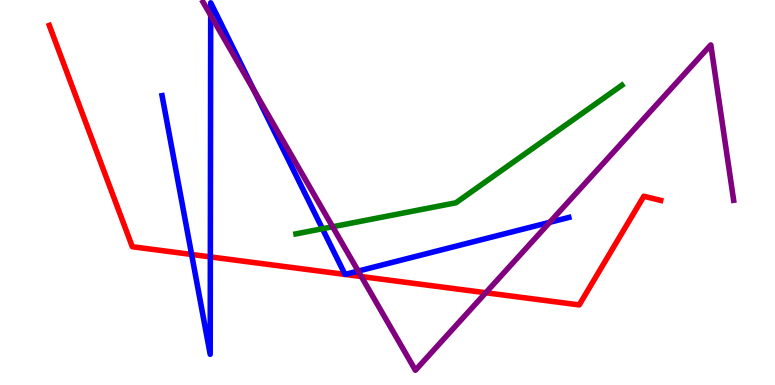[{'lines': ['blue', 'red'], 'intersections': [{'x': 2.47, 'y': 3.39}, {'x': 2.71, 'y': 3.33}, {'x': 4.45, 'y': 2.87}, {'x': 4.45, 'y': 2.87}]}, {'lines': ['green', 'red'], 'intersections': []}, {'lines': ['purple', 'red'], 'intersections': [{'x': 4.66, 'y': 2.82}, {'x': 6.27, 'y': 2.4}]}, {'lines': ['blue', 'green'], 'intersections': [{'x': 4.16, 'y': 4.06}]}, {'lines': ['blue', 'purple'], 'intersections': [{'x': 2.72, 'y': 9.6}, {'x': 3.28, 'y': 7.64}, {'x': 4.62, 'y': 2.96}, {'x': 7.09, 'y': 4.23}]}, {'lines': ['green', 'purple'], 'intersections': [{'x': 4.29, 'y': 4.11}]}]